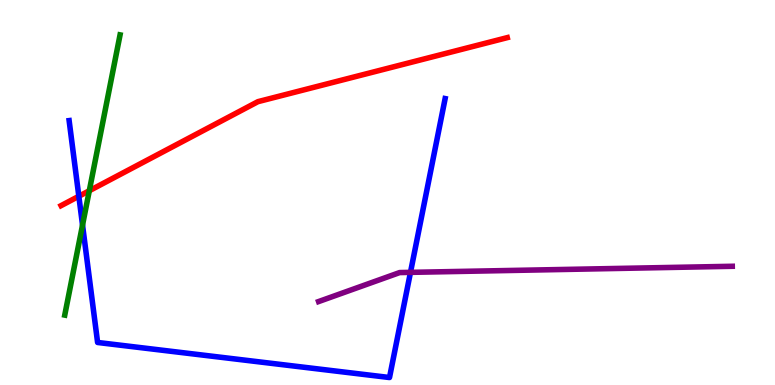[{'lines': ['blue', 'red'], 'intersections': [{'x': 1.02, 'y': 4.9}]}, {'lines': ['green', 'red'], 'intersections': [{'x': 1.15, 'y': 5.05}]}, {'lines': ['purple', 'red'], 'intersections': []}, {'lines': ['blue', 'green'], 'intersections': [{'x': 1.06, 'y': 4.15}]}, {'lines': ['blue', 'purple'], 'intersections': [{'x': 5.3, 'y': 2.93}]}, {'lines': ['green', 'purple'], 'intersections': []}]